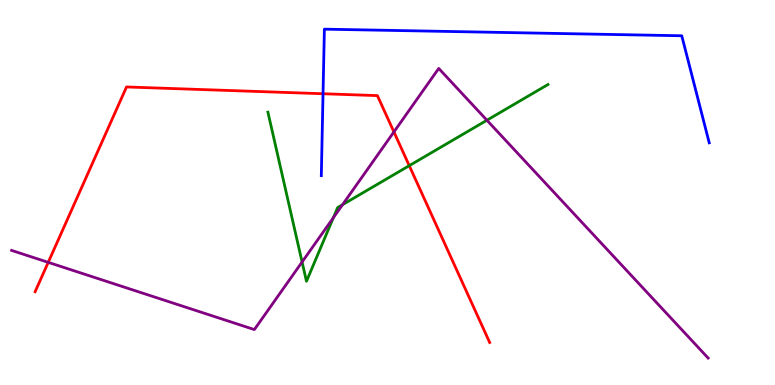[{'lines': ['blue', 'red'], 'intersections': [{'x': 4.17, 'y': 7.57}]}, {'lines': ['green', 'red'], 'intersections': [{'x': 5.28, 'y': 5.7}]}, {'lines': ['purple', 'red'], 'intersections': [{'x': 0.622, 'y': 3.19}, {'x': 5.08, 'y': 6.57}]}, {'lines': ['blue', 'green'], 'intersections': []}, {'lines': ['blue', 'purple'], 'intersections': []}, {'lines': ['green', 'purple'], 'intersections': [{'x': 3.9, 'y': 3.2}, {'x': 4.3, 'y': 4.35}, {'x': 4.42, 'y': 4.68}, {'x': 6.28, 'y': 6.88}]}]